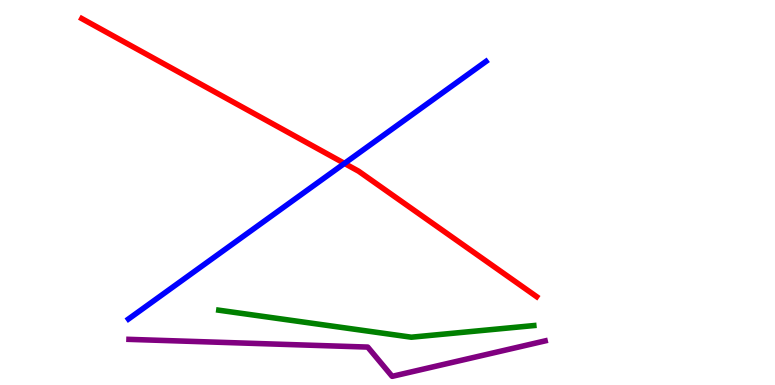[{'lines': ['blue', 'red'], 'intersections': [{'x': 4.44, 'y': 5.76}]}, {'lines': ['green', 'red'], 'intersections': []}, {'lines': ['purple', 'red'], 'intersections': []}, {'lines': ['blue', 'green'], 'intersections': []}, {'lines': ['blue', 'purple'], 'intersections': []}, {'lines': ['green', 'purple'], 'intersections': []}]